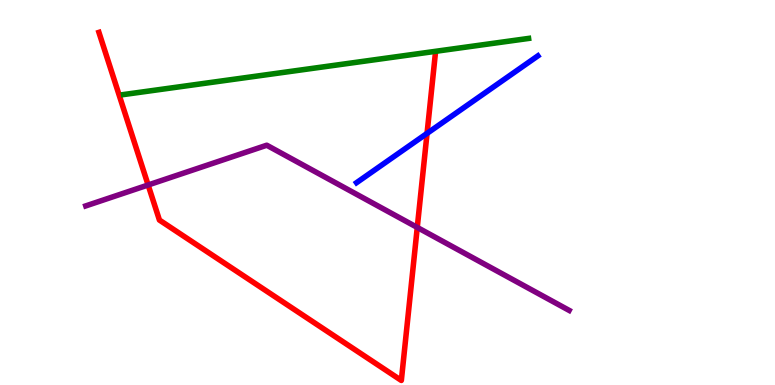[{'lines': ['blue', 'red'], 'intersections': [{'x': 5.51, 'y': 6.54}]}, {'lines': ['green', 'red'], 'intersections': []}, {'lines': ['purple', 'red'], 'intersections': [{'x': 1.91, 'y': 5.2}, {'x': 5.38, 'y': 4.09}]}, {'lines': ['blue', 'green'], 'intersections': []}, {'lines': ['blue', 'purple'], 'intersections': []}, {'lines': ['green', 'purple'], 'intersections': []}]